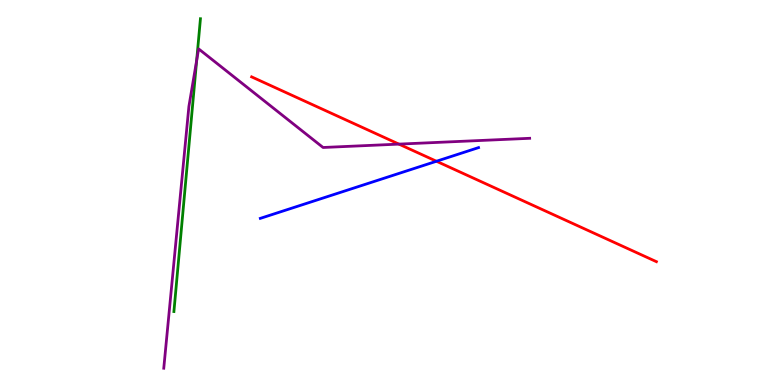[{'lines': ['blue', 'red'], 'intersections': [{'x': 5.63, 'y': 5.81}]}, {'lines': ['green', 'red'], 'intersections': []}, {'lines': ['purple', 'red'], 'intersections': [{'x': 5.15, 'y': 6.26}]}, {'lines': ['blue', 'green'], 'intersections': []}, {'lines': ['blue', 'purple'], 'intersections': []}, {'lines': ['green', 'purple'], 'intersections': [{'x': 2.54, 'y': 8.43}]}]